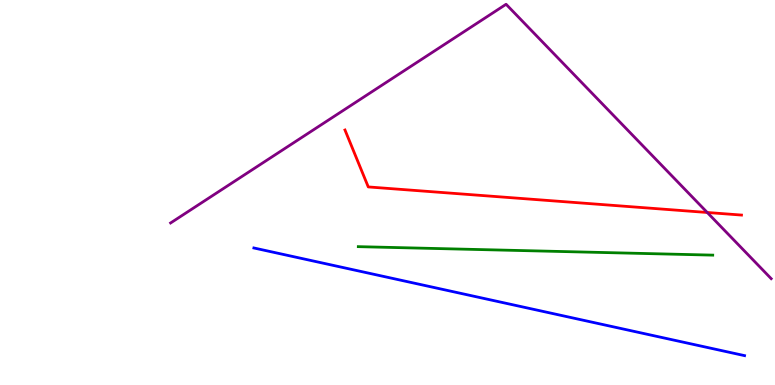[{'lines': ['blue', 'red'], 'intersections': []}, {'lines': ['green', 'red'], 'intersections': []}, {'lines': ['purple', 'red'], 'intersections': [{'x': 9.13, 'y': 4.48}]}, {'lines': ['blue', 'green'], 'intersections': []}, {'lines': ['blue', 'purple'], 'intersections': []}, {'lines': ['green', 'purple'], 'intersections': []}]